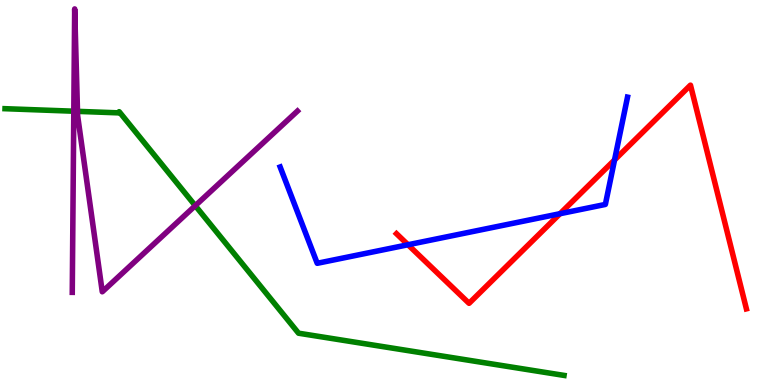[{'lines': ['blue', 'red'], 'intersections': [{'x': 5.26, 'y': 3.64}, {'x': 7.23, 'y': 4.45}, {'x': 7.93, 'y': 5.85}]}, {'lines': ['green', 'red'], 'intersections': []}, {'lines': ['purple', 'red'], 'intersections': []}, {'lines': ['blue', 'green'], 'intersections': []}, {'lines': ['blue', 'purple'], 'intersections': []}, {'lines': ['green', 'purple'], 'intersections': [{'x': 0.952, 'y': 7.11}, {'x': 1.0, 'y': 7.11}, {'x': 2.52, 'y': 4.66}]}]